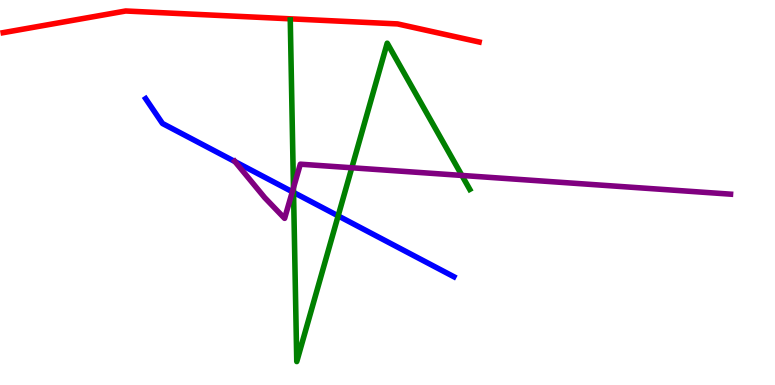[{'lines': ['blue', 'red'], 'intersections': []}, {'lines': ['green', 'red'], 'intersections': []}, {'lines': ['purple', 'red'], 'intersections': []}, {'lines': ['blue', 'green'], 'intersections': [{'x': 3.79, 'y': 5.0}, {'x': 4.36, 'y': 4.39}]}, {'lines': ['blue', 'purple'], 'intersections': [{'x': 3.03, 'y': 5.8}, {'x': 3.77, 'y': 5.02}]}, {'lines': ['green', 'purple'], 'intersections': [{'x': 3.79, 'y': 5.12}, {'x': 4.54, 'y': 5.64}, {'x': 5.96, 'y': 5.44}]}]